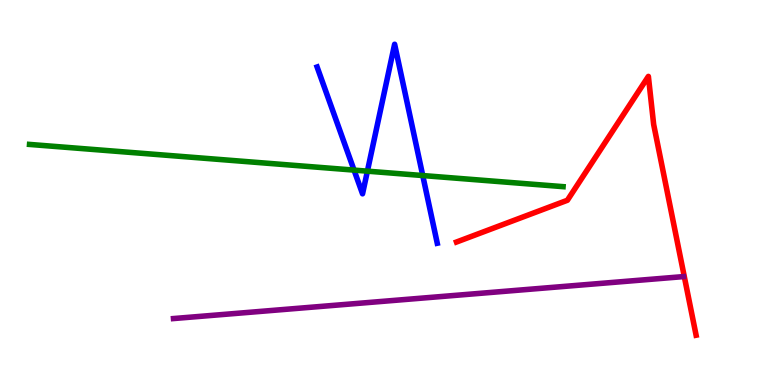[{'lines': ['blue', 'red'], 'intersections': []}, {'lines': ['green', 'red'], 'intersections': []}, {'lines': ['purple', 'red'], 'intersections': []}, {'lines': ['blue', 'green'], 'intersections': [{'x': 4.57, 'y': 5.58}, {'x': 4.74, 'y': 5.55}, {'x': 5.45, 'y': 5.44}]}, {'lines': ['blue', 'purple'], 'intersections': []}, {'lines': ['green', 'purple'], 'intersections': []}]